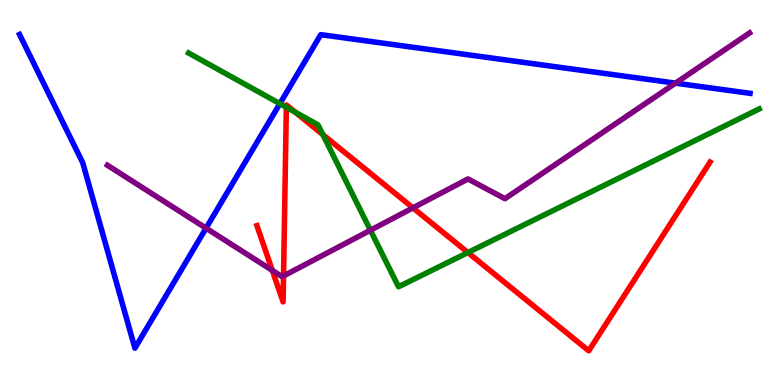[{'lines': ['blue', 'red'], 'intersections': []}, {'lines': ['green', 'red'], 'intersections': [{'x': 3.69, 'y': 7.21}, {'x': 3.81, 'y': 7.08}, {'x': 4.17, 'y': 6.5}, {'x': 6.04, 'y': 3.44}]}, {'lines': ['purple', 'red'], 'intersections': [{'x': 3.51, 'y': 2.98}, {'x': 3.66, 'y': 2.83}, {'x': 5.33, 'y': 4.6}]}, {'lines': ['blue', 'green'], 'intersections': [{'x': 3.61, 'y': 7.31}]}, {'lines': ['blue', 'purple'], 'intersections': [{'x': 2.66, 'y': 4.07}, {'x': 8.72, 'y': 7.84}]}, {'lines': ['green', 'purple'], 'intersections': [{'x': 4.78, 'y': 4.02}]}]